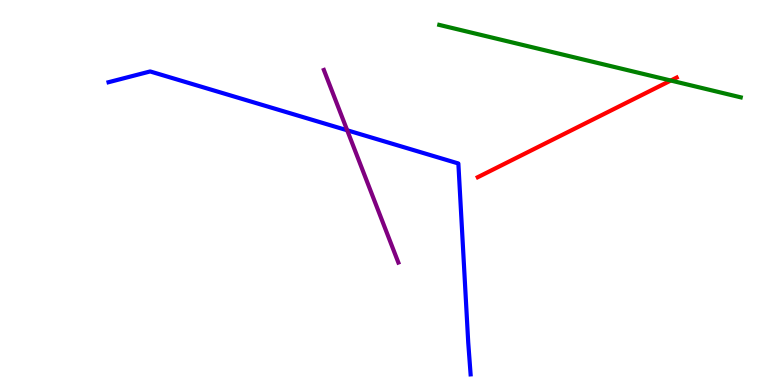[{'lines': ['blue', 'red'], 'intersections': []}, {'lines': ['green', 'red'], 'intersections': [{'x': 8.66, 'y': 7.91}]}, {'lines': ['purple', 'red'], 'intersections': []}, {'lines': ['blue', 'green'], 'intersections': []}, {'lines': ['blue', 'purple'], 'intersections': [{'x': 4.48, 'y': 6.62}]}, {'lines': ['green', 'purple'], 'intersections': []}]